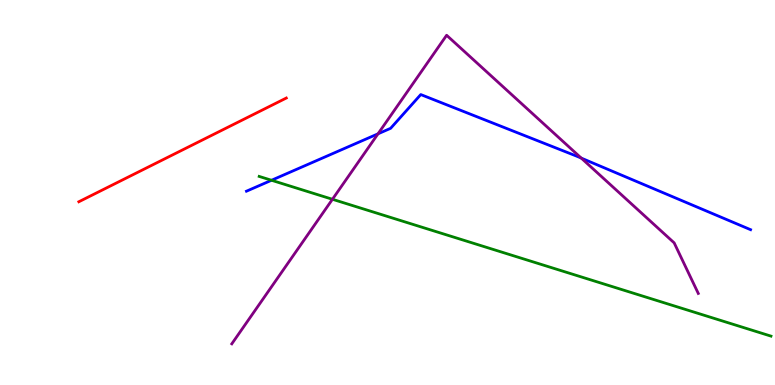[{'lines': ['blue', 'red'], 'intersections': []}, {'lines': ['green', 'red'], 'intersections': []}, {'lines': ['purple', 'red'], 'intersections': []}, {'lines': ['blue', 'green'], 'intersections': [{'x': 3.5, 'y': 5.32}]}, {'lines': ['blue', 'purple'], 'intersections': [{'x': 4.88, 'y': 6.52}, {'x': 7.5, 'y': 5.89}]}, {'lines': ['green', 'purple'], 'intersections': [{'x': 4.29, 'y': 4.82}]}]